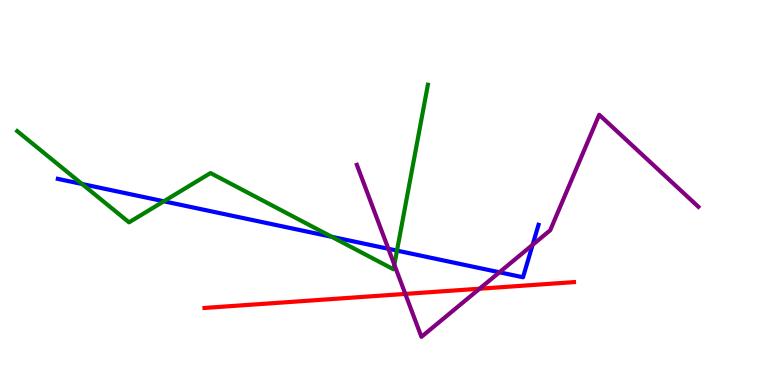[{'lines': ['blue', 'red'], 'intersections': []}, {'lines': ['green', 'red'], 'intersections': []}, {'lines': ['purple', 'red'], 'intersections': [{'x': 5.23, 'y': 2.37}, {'x': 6.19, 'y': 2.5}]}, {'lines': ['blue', 'green'], 'intersections': [{'x': 1.06, 'y': 5.22}, {'x': 2.11, 'y': 4.77}, {'x': 4.28, 'y': 3.85}, {'x': 5.12, 'y': 3.49}]}, {'lines': ['blue', 'purple'], 'intersections': [{'x': 5.01, 'y': 3.54}, {'x': 6.44, 'y': 2.93}, {'x': 6.87, 'y': 3.64}]}, {'lines': ['green', 'purple'], 'intersections': [{'x': 5.09, 'y': 3.12}]}]